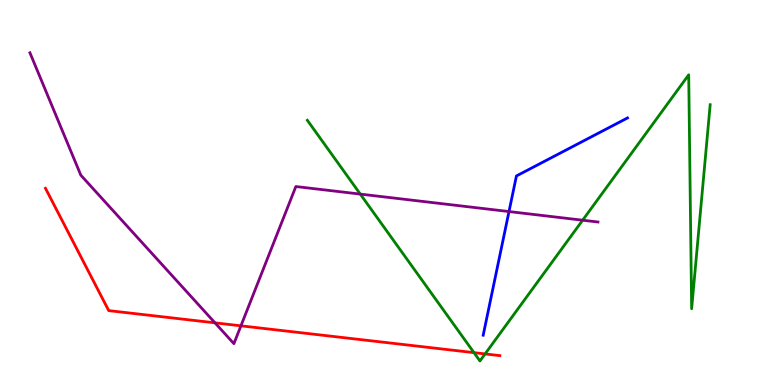[{'lines': ['blue', 'red'], 'intersections': []}, {'lines': ['green', 'red'], 'intersections': [{'x': 6.12, 'y': 0.84}, {'x': 6.26, 'y': 0.807}]}, {'lines': ['purple', 'red'], 'intersections': [{'x': 2.77, 'y': 1.61}, {'x': 3.11, 'y': 1.54}]}, {'lines': ['blue', 'green'], 'intersections': []}, {'lines': ['blue', 'purple'], 'intersections': [{'x': 6.57, 'y': 4.5}]}, {'lines': ['green', 'purple'], 'intersections': [{'x': 4.65, 'y': 4.96}, {'x': 7.52, 'y': 4.28}]}]